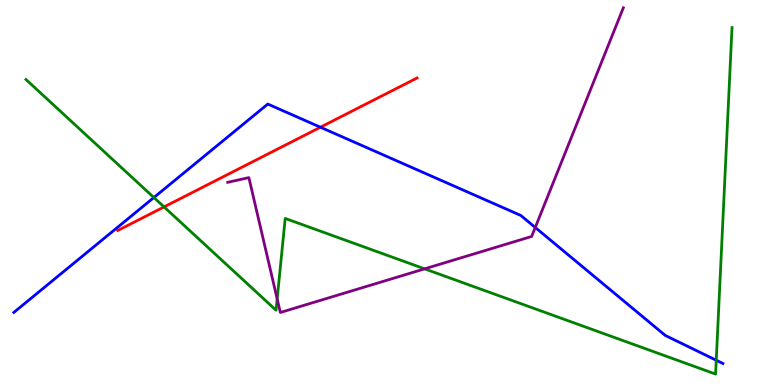[{'lines': ['blue', 'red'], 'intersections': [{'x': 4.13, 'y': 6.7}]}, {'lines': ['green', 'red'], 'intersections': [{'x': 2.12, 'y': 4.63}]}, {'lines': ['purple', 'red'], 'intersections': []}, {'lines': ['blue', 'green'], 'intersections': [{'x': 1.99, 'y': 4.87}, {'x': 9.24, 'y': 0.643}]}, {'lines': ['blue', 'purple'], 'intersections': [{'x': 6.91, 'y': 4.09}]}, {'lines': ['green', 'purple'], 'intersections': [{'x': 3.58, 'y': 2.24}, {'x': 5.48, 'y': 3.02}]}]